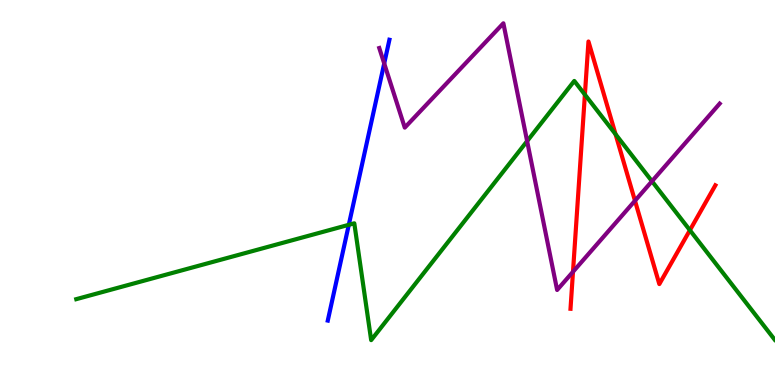[{'lines': ['blue', 'red'], 'intersections': []}, {'lines': ['green', 'red'], 'intersections': [{'x': 7.55, 'y': 7.54}, {'x': 7.94, 'y': 6.51}, {'x': 8.9, 'y': 4.02}]}, {'lines': ['purple', 'red'], 'intersections': [{'x': 7.39, 'y': 2.94}, {'x': 8.19, 'y': 4.79}]}, {'lines': ['blue', 'green'], 'intersections': [{'x': 4.5, 'y': 4.16}]}, {'lines': ['blue', 'purple'], 'intersections': [{'x': 4.96, 'y': 8.35}]}, {'lines': ['green', 'purple'], 'intersections': [{'x': 6.8, 'y': 6.33}, {'x': 8.41, 'y': 5.29}]}]